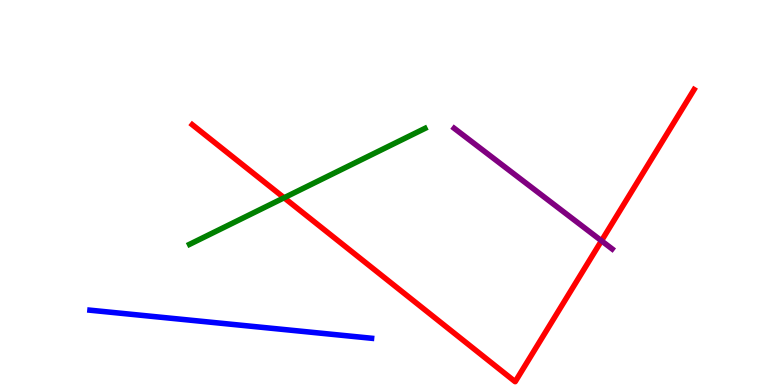[{'lines': ['blue', 'red'], 'intersections': []}, {'lines': ['green', 'red'], 'intersections': [{'x': 3.67, 'y': 4.86}]}, {'lines': ['purple', 'red'], 'intersections': [{'x': 7.76, 'y': 3.75}]}, {'lines': ['blue', 'green'], 'intersections': []}, {'lines': ['blue', 'purple'], 'intersections': []}, {'lines': ['green', 'purple'], 'intersections': []}]